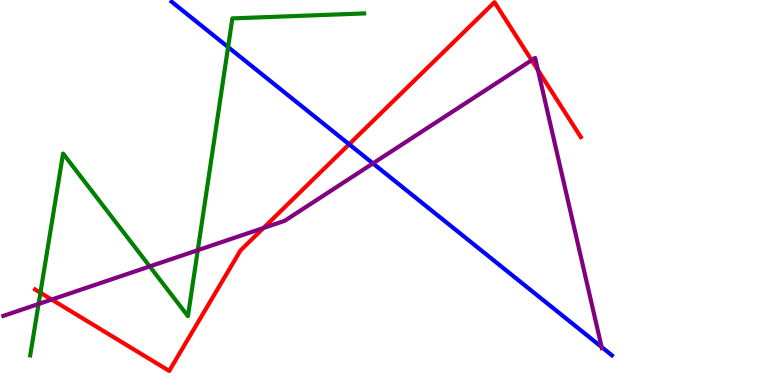[{'lines': ['blue', 'red'], 'intersections': [{'x': 4.5, 'y': 6.25}]}, {'lines': ['green', 'red'], 'intersections': [{'x': 0.522, 'y': 2.4}]}, {'lines': ['purple', 'red'], 'intersections': [{'x': 0.667, 'y': 2.22}, {'x': 3.4, 'y': 4.08}, {'x': 6.86, 'y': 8.44}, {'x': 6.94, 'y': 8.18}]}, {'lines': ['blue', 'green'], 'intersections': [{'x': 2.94, 'y': 8.78}]}, {'lines': ['blue', 'purple'], 'intersections': [{'x': 4.81, 'y': 5.76}, {'x': 7.76, 'y': 0.986}]}, {'lines': ['green', 'purple'], 'intersections': [{'x': 0.498, 'y': 2.1}, {'x': 1.93, 'y': 3.08}, {'x': 2.55, 'y': 3.5}]}]